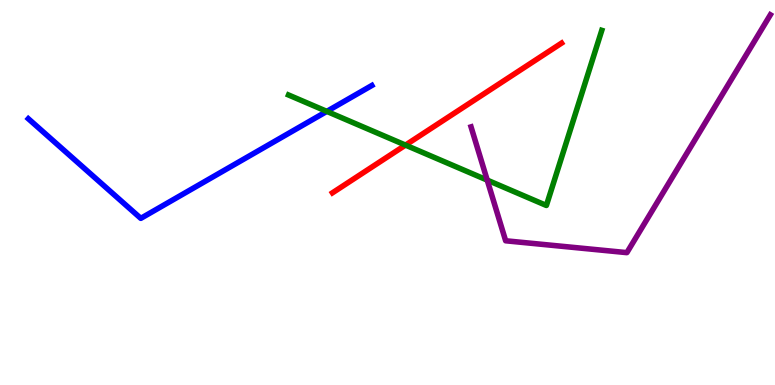[{'lines': ['blue', 'red'], 'intersections': []}, {'lines': ['green', 'red'], 'intersections': [{'x': 5.23, 'y': 6.23}]}, {'lines': ['purple', 'red'], 'intersections': []}, {'lines': ['blue', 'green'], 'intersections': [{'x': 4.22, 'y': 7.11}]}, {'lines': ['blue', 'purple'], 'intersections': []}, {'lines': ['green', 'purple'], 'intersections': [{'x': 6.29, 'y': 5.32}]}]